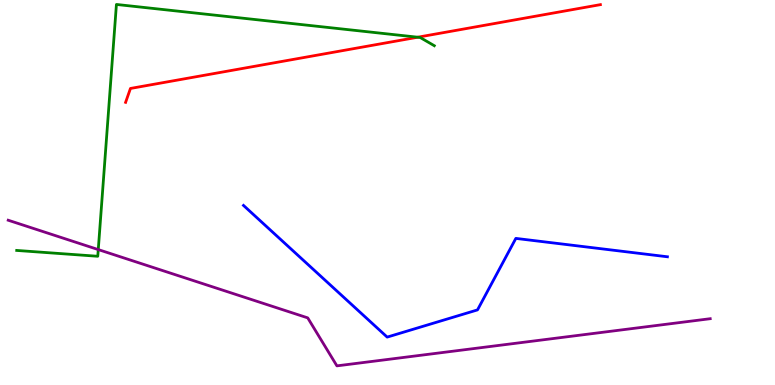[{'lines': ['blue', 'red'], 'intersections': []}, {'lines': ['green', 'red'], 'intersections': [{'x': 5.39, 'y': 9.03}]}, {'lines': ['purple', 'red'], 'intersections': []}, {'lines': ['blue', 'green'], 'intersections': []}, {'lines': ['blue', 'purple'], 'intersections': []}, {'lines': ['green', 'purple'], 'intersections': [{'x': 1.27, 'y': 3.52}]}]